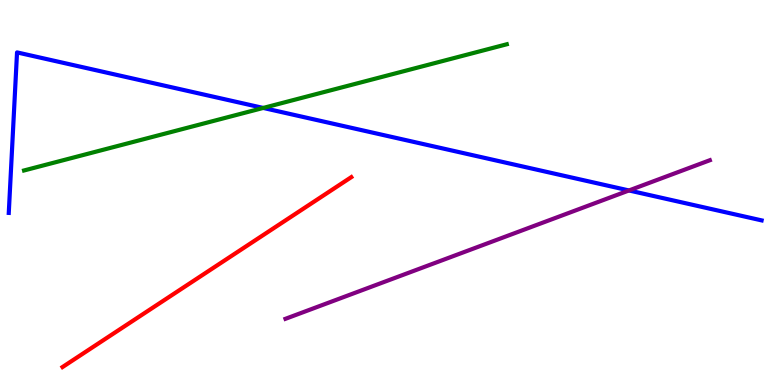[{'lines': ['blue', 'red'], 'intersections': []}, {'lines': ['green', 'red'], 'intersections': []}, {'lines': ['purple', 'red'], 'intersections': []}, {'lines': ['blue', 'green'], 'intersections': [{'x': 3.4, 'y': 7.2}]}, {'lines': ['blue', 'purple'], 'intersections': [{'x': 8.12, 'y': 5.05}]}, {'lines': ['green', 'purple'], 'intersections': []}]